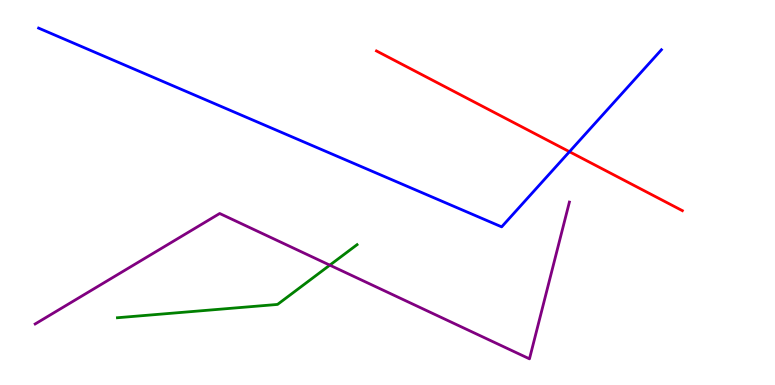[{'lines': ['blue', 'red'], 'intersections': [{'x': 7.35, 'y': 6.06}]}, {'lines': ['green', 'red'], 'intersections': []}, {'lines': ['purple', 'red'], 'intersections': []}, {'lines': ['blue', 'green'], 'intersections': []}, {'lines': ['blue', 'purple'], 'intersections': []}, {'lines': ['green', 'purple'], 'intersections': [{'x': 4.26, 'y': 3.11}]}]